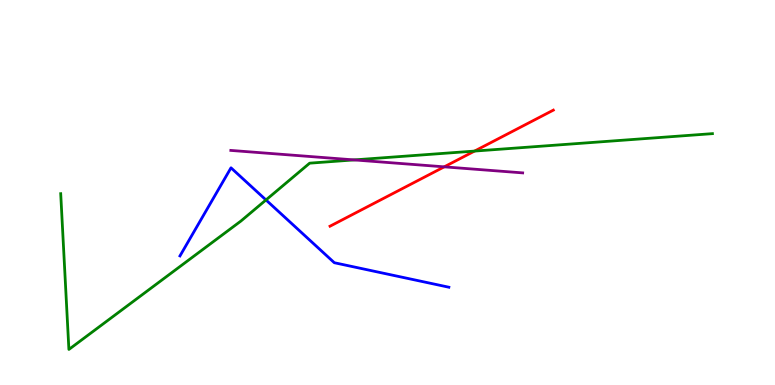[{'lines': ['blue', 'red'], 'intersections': []}, {'lines': ['green', 'red'], 'intersections': [{'x': 6.12, 'y': 6.08}]}, {'lines': ['purple', 'red'], 'intersections': [{'x': 5.73, 'y': 5.67}]}, {'lines': ['blue', 'green'], 'intersections': [{'x': 3.43, 'y': 4.81}]}, {'lines': ['blue', 'purple'], 'intersections': []}, {'lines': ['green', 'purple'], 'intersections': [{'x': 4.57, 'y': 5.85}]}]